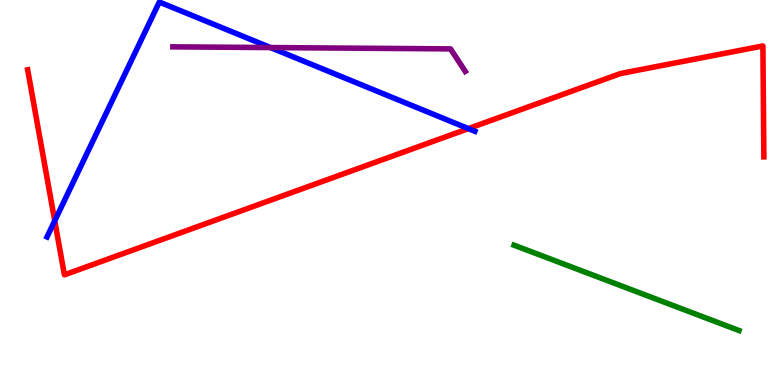[{'lines': ['blue', 'red'], 'intersections': [{'x': 0.706, 'y': 4.26}, {'x': 6.04, 'y': 6.66}]}, {'lines': ['green', 'red'], 'intersections': []}, {'lines': ['purple', 'red'], 'intersections': []}, {'lines': ['blue', 'green'], 'intersections': []}, {'lines': ['blue', 'purple'], 'intersections': [{'x': 3.49, 'y': 8.76}]}, {'lines': ['green', 'purple'], 'intersections': []}]